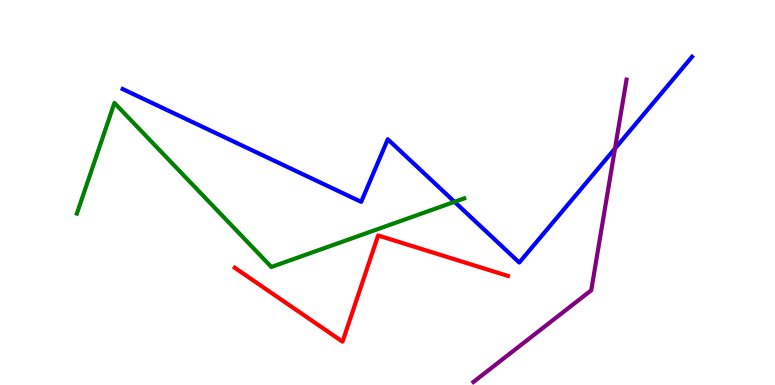[{'lines': ['blue', 'red'], 'intersections': []}, {'lines': ['green', 'red'], 'intersections': []}, {'lines': ['purple', 'red'], 'intersections': []}, {'lines': ['blue', 'green'], 'intersections': [{'x': 5.86, 'y': 4.76}]}, {'lines': ['blue', 'purple'], 'intersections': [{'x': 7.94, 'y': 6.14}]}, {'lines': ['green', 'purple'], 'intersections': []}]